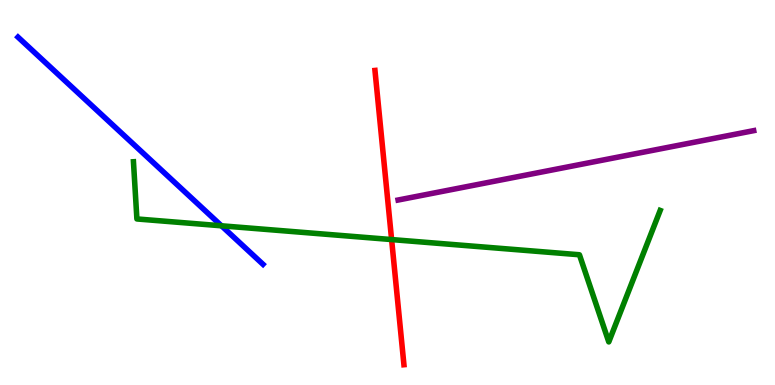[{'lines': ['blue', 'red'], 'intersections': []}, {'lines': ['green', 'red'], 'intersections': [{'x': 5.05, 'y': 3.78}]}, {'lines': ['purple', 'red'], 'intersections': []}, {'lines': ['blue', 'green'], 'intersections': [{'x': 2.86, 'y': 4.14}]}, {'lines': ['blue', 'purple'], 'intersections': []}, {'lines': ['green', 'purple'], 'intersections': []}]